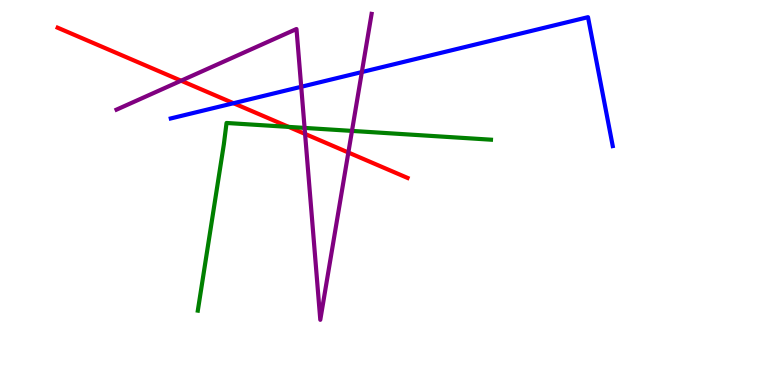[{'lines': ['blue', 'red'], 'intersections': [{'x': 3.01, 'y': 7.32}]}, {'lines': ['green', 'red'], 'intersections': [{'x': 3.73, 'y': 6.7}]}, {'lines': ['purple', 'red'], 'intersections': [{'x': 2.34, 'y': 7.9}, {'x': 3.94, 'y': 6.52}, {'x': 4.49, 'y': 6.04}]}, {'lines': ['blue', 'green'], 'intersections': []}, {'lines': ['blue', 'purple'], 'intersections': [{'x': 3.89, 'y': 7.75}, {'x': 4.67, 'y': 8.13}]}, {'lines': ['green', 'purple'], 'intersections': [{'x': 3.93, 'y': 6.68}, {'x': 4.54, 'y': 6.6}]}]